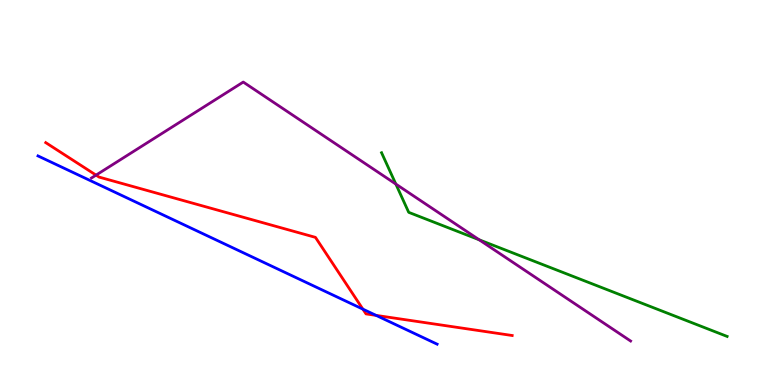[{'lines': ['blue', 'red'], 'intersections': [{'x': 4.68, 'y': 1.97}, {'x': 4.85, 'y': 1.81}]}, {'lines': ['green', 'red'], 'intersections': []}, {'lines': ['purple', 'red'], 'intersections': [{'x': 1.24, 'y': 5.45}]}, {'lines': ['blue', 'green'], 'intersections': []}, {'lines': ['blue', 'purple'], 'intersections': []}, {'lines': ['green', 'purple'], 'intersections': [{'x': 5.11, 'y': 5.22}, {'x': 6.18, 'y': 3.77}]}]